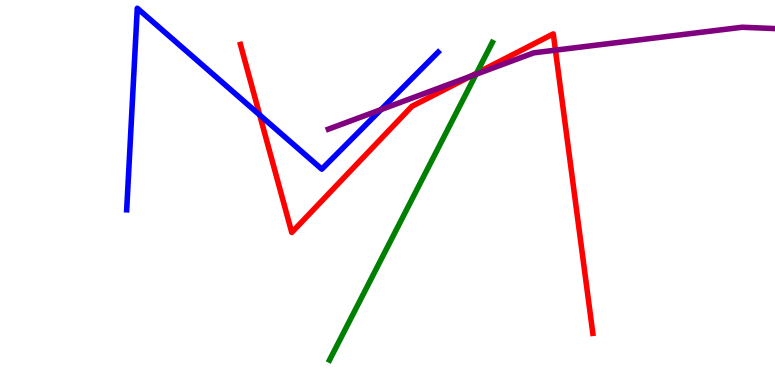[{'lines': ['blue', 'red'], 'intersections': [{'x': 3.35, 'y': 7.01}]}, {'lines': ['green', 'red'], 'intersections': [{'x': 6.15, 'y': 8.1}]}, {'lines': ['purple', 'red'], 'intersections': [{'x': 6.07, 'y': 8.01}, {'x': 7.17, 'y': 8.7}]}, {'lines': ['blue', 'green'], 'intersections': []}, {'lines': ['blue', 'purple'], 'intersections': [{'x': 4.92, 'y': 7.15}]}, {'lines': ['green', 'purple'], 'intersections': [{'x': 6.14, 'y': 8.07}]}]